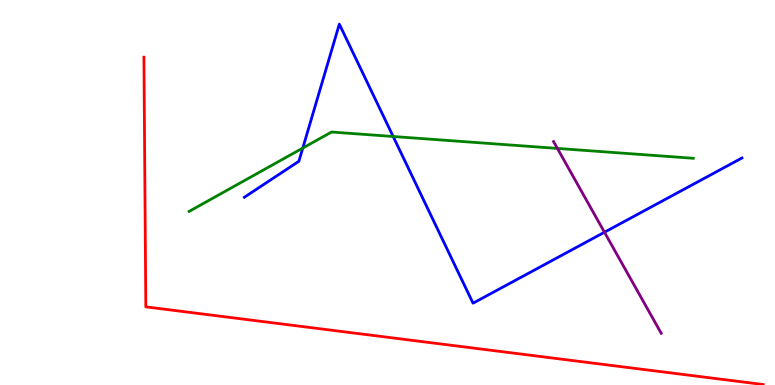[{'lines': ['blue', 'red'], 'intersections': []}, {'lines': ['green', 'red'], 'intersections': []}, {'lines': ['purple', 'red'], 'intersections': []}, {'lines': ['blue', 'green'], 'intersections': [{'x': 3.91, 'y': 6.15}, {'x': 5.07, 'y': 6.45}]}, {'lines': ['blue', 'purple'], 'intersections': [{'x': 7.8, 'y': 3.97}]}, {'lines': ['green', 'purple'], 'intersections': [{'x': 7.19, 'y': 6.14}]}]